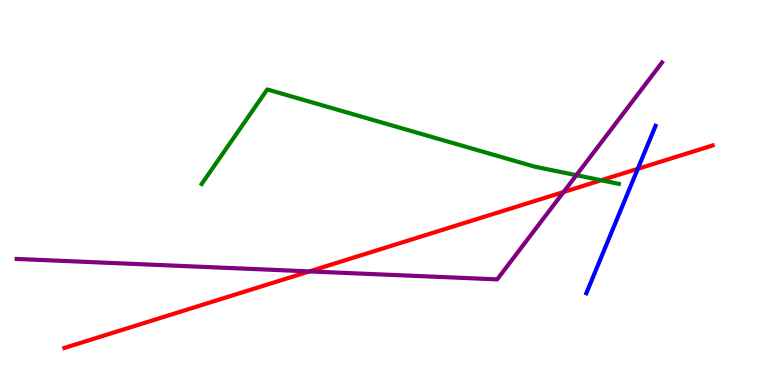[{'lines': ['blue', 'red'], 'intersections': [{'x': 8.23, 'y': 5.61}]}, {'lines': ['green', 'red'], 'intersections': [{'x': 7.76, 'y': 5.32}]}, {'lines': ['purple', 'red'], 'intersections': [{'x': 3.99, 'y': 2.95}, {'x': 7.27, 'y': 5.01}]}, {'lines': ['blue', 'green'], 'intersections': []}, {'lines': ['blue', 'purple'], 'intersections': []}, {'lines': ['green', 'purple'], 'intersections': [{'x': 7.44, 'y': 5.45}]}]